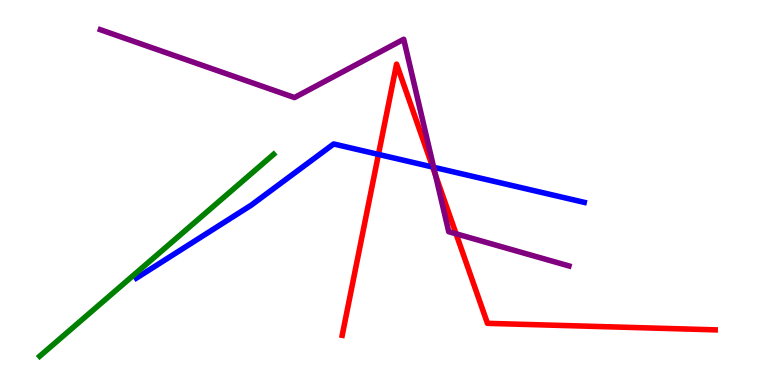[{'lines': ['blue', 'red'], 'intersections': [{'x': 4.88, 'y': 5.99}, {'x': 5.58, 'y': 5.66}]}, {'lines': ['green', 'red'], 'intersections': []}, {'lines': ['purple', 'red'], 'intersections': [{'x': 5.62, 'y': 5.45}, {'x': 5.88, 'y': 3.93}]}, {'lines': ['blue', 'green'], 'intersections': []}, {'lines': ['blue', 'purple'], 'intersections': [{'x': 5.6, 'y': 5.66}]}, {'lines': ['green', 'purple'], 'intersections': []}]